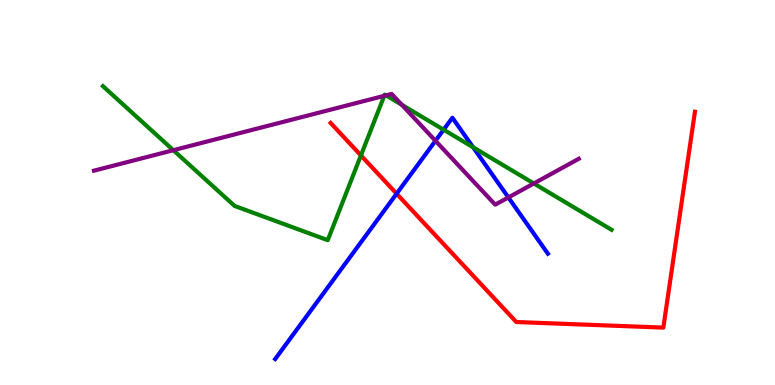[{'lines': ['blue', 'red'], 'intersections': [{'x': 5.12, 'y': 4.97}]}, {'lines': ['green', 'red'], 'intersections': [{'x': 4.66, 'y': 5.96}]}, {'lines': ['purple', 'red'], 'intersections': []}, {'lines': ['blue', 'green'], 'intersections': [{'x': 5.72, 'y': 6.63}, {'x': 6.1, 'y': 6.17}]}, {'lines': ['blue', 'purple'], 'intersections': [{'x': 5.62, 'y': 6.34}, {'x': 6.56, 'y': 4.87}]}, {'lines': ['green', 'purple'], 'intersections': [{'x': 2.24, 'y': 6.1}, {'x': 4.96, 'y': 7.51}, {'x': 4.98, 'y': 7.52}, {'x': 5.18, 'y': 7.28}, {'x': 6.89, 'y': 5.23}]}]